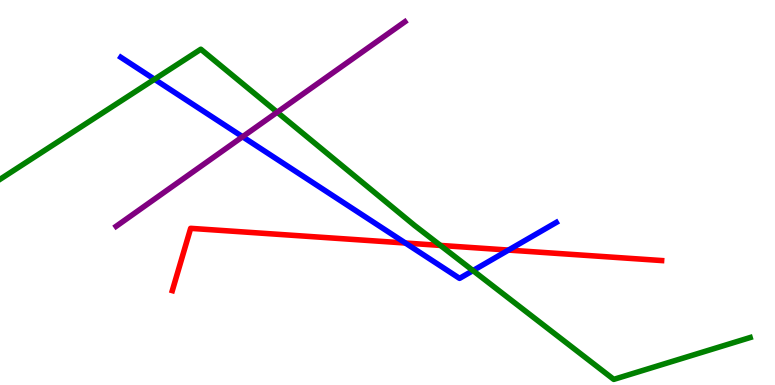[{'lines': ['blue', 'red'], 'intersections': [{'x': 5.23, 'y': 3.69}, {'x': 6.56, 'y': 3.5}]}, {'lines': ['green', 'red'], 'intersections': [{'x': 5.68, 'y': 3.63}]}, {'lines': ['purple', 'red'], 'intersections': []}, {'lines': ['blue', 'green'], 'intersections': [{'x': 1.99, 'y': 7.94}, {'x': 6.1, 'y': 2.97}]}, {'lines': ['blue', 'purple'], 'intersections': [{'x': 3.13, 'y': 6.45}]}, {'lines': ['green', 'purple'], 'intersections': [{'x': 3.58, 'y': 7.09}]}]